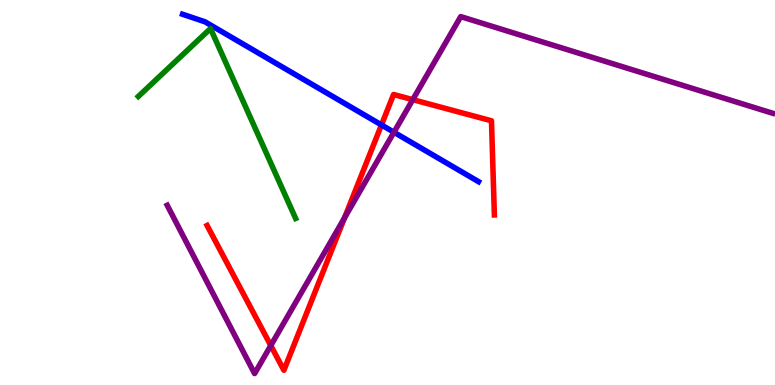[{'lines': ['blue', 'red'], 'intersections': [{'x': 4.92, 'y': 6.76}]}, {'lines': ['green', 'red'], 'intersections': []}, {'lines': ['purple', 'red'], 'intersections': [{'x': 3.49, 'y': 1.02}, {'x': 4.45, 'y': 4.34}, {'x': 5.33, 'y': 7.41}]}, {'lines': ['blue', 'green'], 'intersections': []}, {'lines': ['blue', 'purple'], 'intersections': [{'x': 5.08, 'y': 6.57}]}, {'lines': ['green', 'purple'], 'intersections': []}]